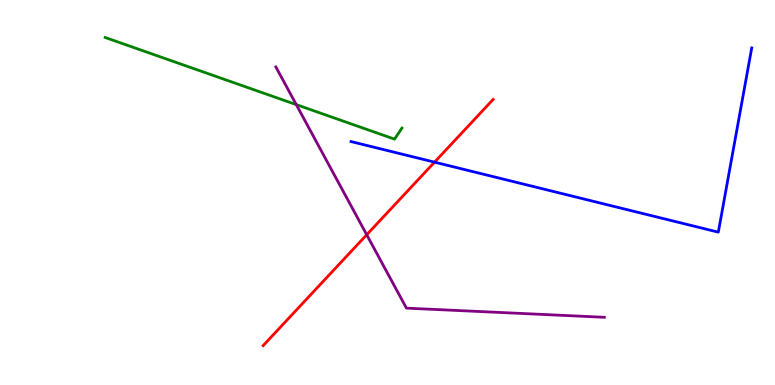[{'lines': ['blue', 'red'], 'intersections': [{'x': 5.61, 'y': 5.79}]}, {'lines': ['green', 'red'], 'intersections': []}, {'lines': ['purple', 'red'], 'intersections': [{'x': 4.73, 'y': 3.9}]}, {'lines': ['blue', 'green'], 'intersections': []}, {'lines': ['blue', 'purple'], 'intersections': []}, {'lines': ['green', 'purple'], 'intersections': [{'x': 3.82, 'y': 7.28}]}]